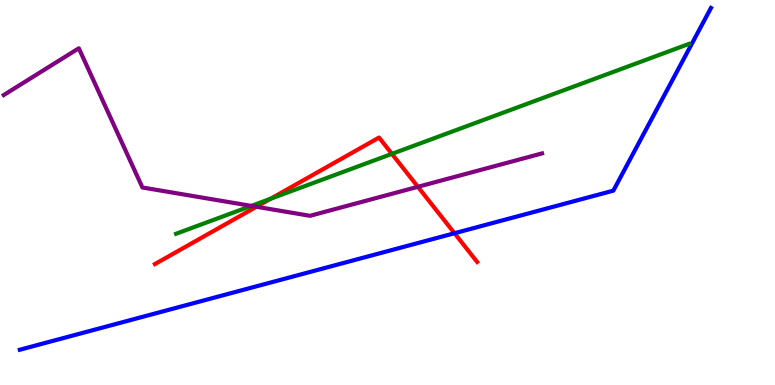[{'lines': ['blue', 'red'], 'intersections': [{'x': 5.86, 'y': 3.94}]}, {'lines': ['green', 'red'], 'intersections': [{'x': 3.49, 'y': 4.84}, {'x': 5.06, 'y': 6.0}]}, {'lines': ['purple', 'red'], 'intersections': [{'x': 3.31, 'y': 4.63}, {'x': 5.39, 'y': 5.15}]}, {'lines': ['blue', 'green'], 'intersections': []}, {'lines': ['blue', 'purple'], 'intersections': []}, {'lines': ['green', 'purple'], 'intersections': [{'x': 3.24, 'y': 4.65}]}]